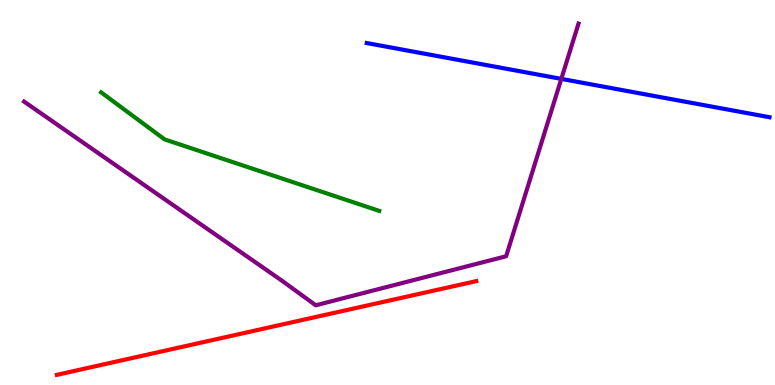[{'lines': ['blue', 'red'], 'intersections': []}, {'lines': ['green', 'red'], 'intersections': []}, {'lines': ['purple', 'red'], 'intersections': []}, {'lines': ['blue', 'green'], 'intersections': []}, {'lines': ['blue', 'purple'], 'intersections': [{'x': 7.24, 'y': 7.95}]}, {'lines': ['green', 'purple'], 'intersections': []}]